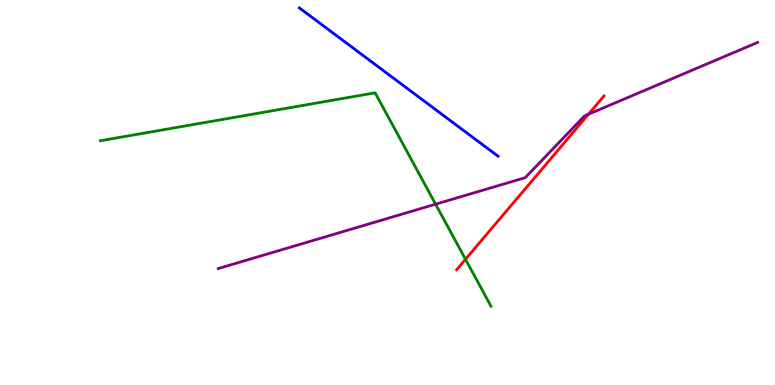[{'lines': ['blue', 'red'], 'intersections': []}, {'lines': ['green', 'red'], 'intersections': [{'x': 6.01, 'y': 3.27}]}, {'lines': ['purple', 'red'], 'intersections': [{'x': 7.59, 'y': 7.03}]}, {'lines': ['blue', 'green'], 'intersections': []}, {'lines': ['blue', 'purple'], 'intersections': []}, {'lines': ['green', 'purple'], 'intersections': [{'x': 5.62, 'y': 4.7}]}]